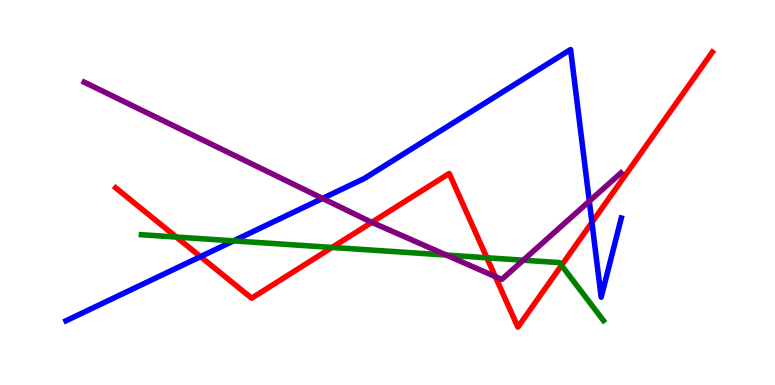[{'lines': ['blue', 'red'], 'intersections': [{'x': 2.59, 'y': 3.33}, {'x': 7.64, 'y': 4.22}]}, {'lines': ['green', 'red'], 'intersections': [{'x': 2.28, 'y': 3.84}, {'x': 4.28, 'y': 3.57}, {'x': 6.28, 'y': 3.3}, {'x': 7.25, 'y': 3.11}]}, {'lines': ['purple', 'red'], 'intersections': [{'x': 4.8, 'y': 4.23}, {'x': 6.39, 'y': 2.82}]}, {'lines': ['blue', 'green'], 'intersections': [{'x': 3.01, 'y': 3.74}]}, {'lines': ['blue', 'purple'], 'intersections': [{'x': 4.16, 'y': 4.85}, {'x': 7.6, 'y': 4.77}]}, {'lines': ['green', 'purple'], 'intersections': [{'x': 5.76, 'y': 3.37}, {'x': 6.75, 'y': 3.24}]}]